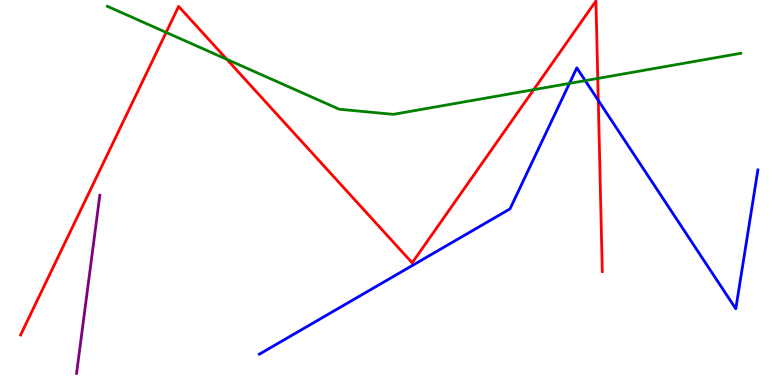[{'lines': ['blue', 'red'], 'intersections': [{'x': 7.72, 'y': 7.39}]}, {'lines': ['green', 'red'], 'intersections': [{'x': 2.14, 'y': 9.16}, {'x': 2.93, 'y': 8.46}, {'x': 6.89, 'y': 7.67}, {'x': 7.71, 'y': 7.96}]}, {'lines': ['purple', 'red'], 'intersections': []}, {'lines': ['blue', 'green'], 'intersections': [{'x': 7.35, 'y': 7.83}, {'x': 7.55, 'y': 7.91}]}, {'lines': ['blue', 'purple'], 'intersections': []}, {'lines': ['green', 'purple'], 'intersections': []}]